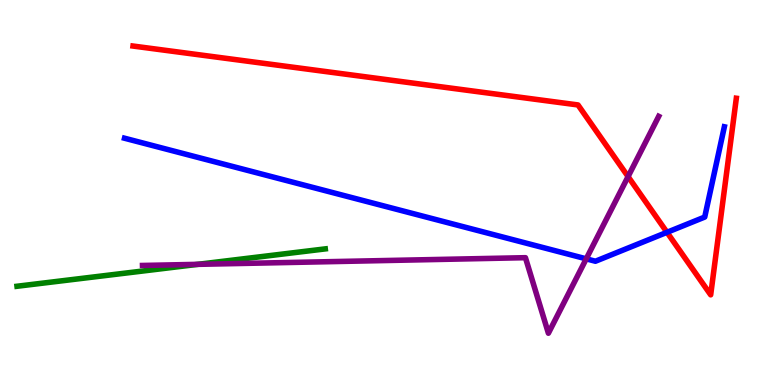[{'lines': ['blue', 'red'], 'intersections': [{'x': 8.61, 'y': 3.97}]}, {'lines': ['green', 'red'], 'intersections': []}, {'lines': ['purple', 'red'], 'intersections': [{'x': 8.1, 'y': 5.41}]}, {'lines': ['blue', 'green'], 'intersections': []}, {'lines': ['blue', 'purple'], 'intersections': [{'x': 7.56, 'y': 3.28}]}, {'lines': ['green', 'purple'], 'intersections': [{'x': 2.55, 'y': 3.13}]}]